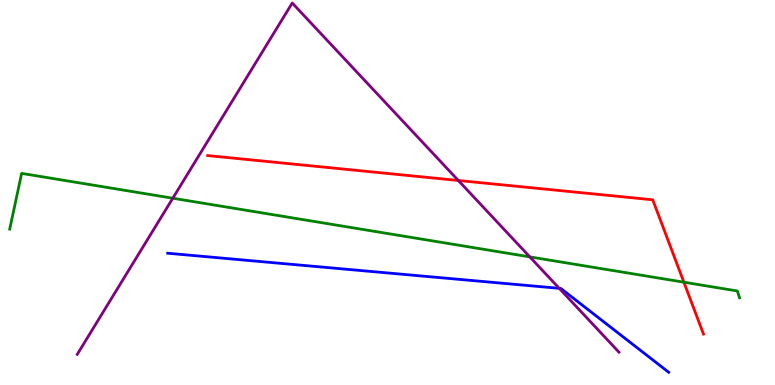[{'lines': ['blue', 'red'], 'intersections': []}, {'lines': ['green', 'red'], 'intersections': [{'x': 8.82, 'y': 2.67}]}, {'lines': ['purple', 'red'], 'intersections': [{'x': 5.91, 'y': 5.31}]}, {'lines': ['blue', 'green'], 'intersections': []}, {'lines': ['blue', 'purple'], 'intersections': [{'x': 7.22, 'y': 2.51}]}, {'lines': ['green', 'purple'], 'intersections': [{'x': 2.23, 'y': 4.85}, {'x': 6.84, 'y': 3.33}]}]